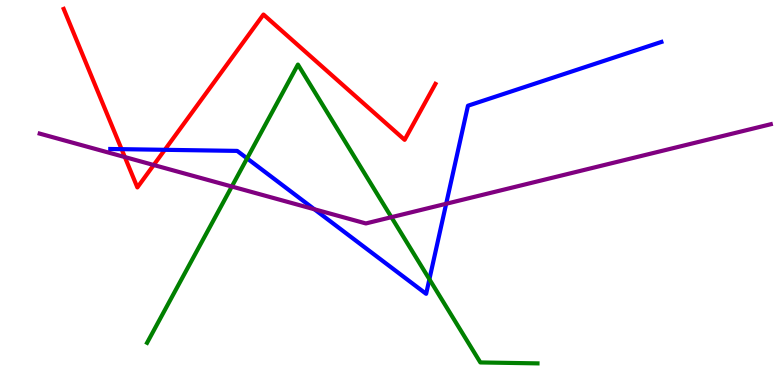[{'lines': ['blue', 'red'], 'intersections': [{'x': 1.57, 'y': 6.13}, {'x': 2.13, 'y': 6.11}]}, {'lines': ['green', 'red'], 'intersections': []}, {'lines': ['purple', 'red'], 'intersections': [{'x': 1.61, 'y': 5.92}, {'x': 1.98, 'y': 5.71}]}, {'lines': ['blue', 'green'], 'intersections': [{'x': 3.19, 'y': 5.89}, {'x': 5.54, 'y': 2.75}]}, {'lines': ['blue', 'purple'], 'intersections': [{'x': 4.06, 'y': 4.56}, {'x': 5.76, 'y': 4.71}]}, {'lines': ['green', 'purple'], 'intersections': [{'x': 2.99, 'y': 5.16}, {'x': 5.05, 'y': 4.36}]}]